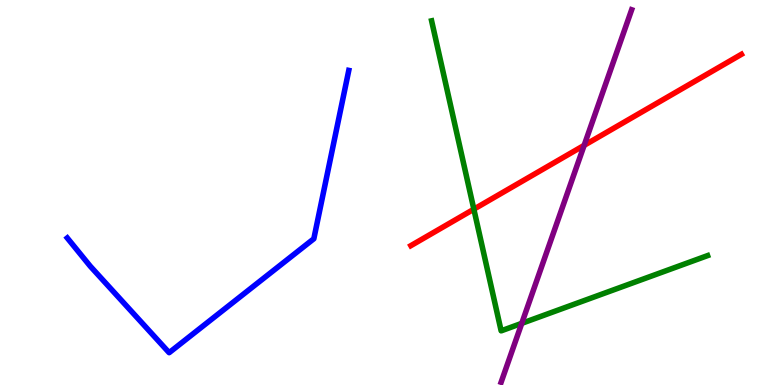[{'lines': ['blue', 'red'], 'intersections': []}, {'lines': ['green', 'red'], 'intersections': [{'x': 6.11, 'y': 4.57}]}, {'lines': ['purple', 'red'], 'intersections': [{'x': 7.54, 'y': 6.22}]}, {'lines': ['blue', 'green'], 'intersections': []}, {'lines': ['blue', 'purple'], 'intersections': []}, {'lines': ['green', 'purple'], 'intersections': [{'x': 6.73, 'y': 1.6}]}]